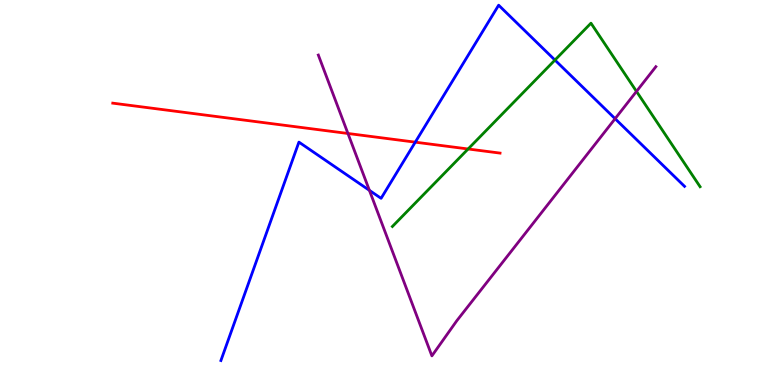[{'lines': ['blue', 'red'], 'intersections': [{'x': 5.36, 'y': 6.31}]}, {'lines': ['green', 'red'], 'intersections': [{'x': 6.04, 'y': 6.13}]}, {'lines': ['purple', 'red'], 'intersections': [{'x': 4.49, 'y': 6.53}]}, {'lines': ['blue', 'green'], 'intersections': [{'x': 7.16, 'y': 8.44}]}, {'lines': ['blue', 'purple'], 'intersections': [{'x': 4.77, 'y': 5.06}, {'x': 7.94, 'y': 6.92}]}, {'lines': ['green', 'purple'], 'intersections': [{'x': 8.21, 'y': 7.63}]}]